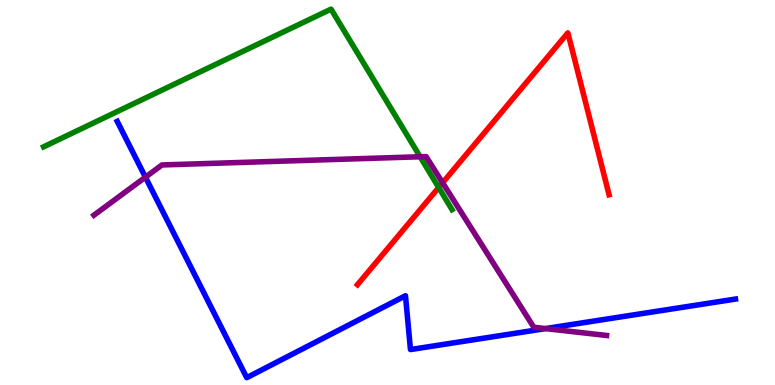[{'lines': ['blue', 'red'], 'intersections': []}, {'lines': ['green', 'red'], 'intersections': [{'x': 5.66, 'y': 5.13}]}, {'lines': ['purple', 'red'], 'intersections': [{'x': 5.71, 'y': 5.25}]}, {'lines': ['blue', 'green'], 'intersections': []}, {'lines': ['blue', 'purple'], 'intersections': [{'x': 1.88, 'y': 5.4}, {'x': 7.04, 'y': 1.47}]}, {'lines': ['green', 'purple'], 'intersections': [{'x': 5.42, 'y': 5.93}]}]